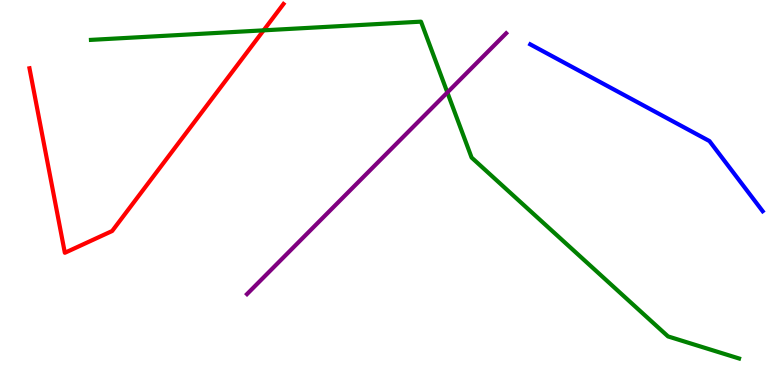[{'lines': ['blue', 'red'], 'intersections': []}, {'lines': ['green', 'red'], 'intersections': [{'x': 3.4, 'y': 9.21}]}, {'lines': ['purple', 'red'], 'intersections': []}, {'lines': ['blue', 'green'], 'intersections': []}, {'lines': ['blue', 'purple'], 'intersections': []}, {'lines': ['green', 'purple'], 'intersections': [{'x': 5.77, 'y': 7.6}]}]